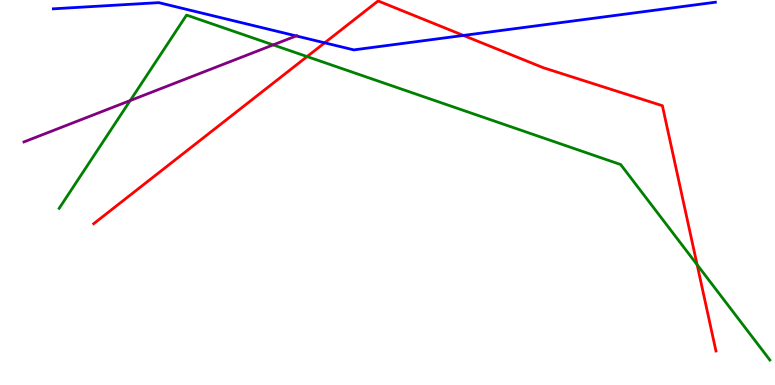[{'lines': ['blue', 'red'], 'intersections': [{'x': 4.19, 'y': 8.89}, {'x': 5.98, 'y': 9.08}]}, {'lines': ['green', 'red'], 'intersections': [{'x': 3.96, 'y': 8.53}, {'x': 9.0, 'y': 3.12}]}, {'lines': ['purple', 'red'], 'intersections': []}, {'lines': ['blue', 'green'], 'intersections': []}, {'lines': ['blue', 'purple'], 'intersections': [{'x': 3.82, 'y': 9.07}]}, {'lines': ['green', 'purple'], 'intersections': [{'x': 1.68, 'y': 7.39}, {'x': 3.52, 'y': 8.83}]}]